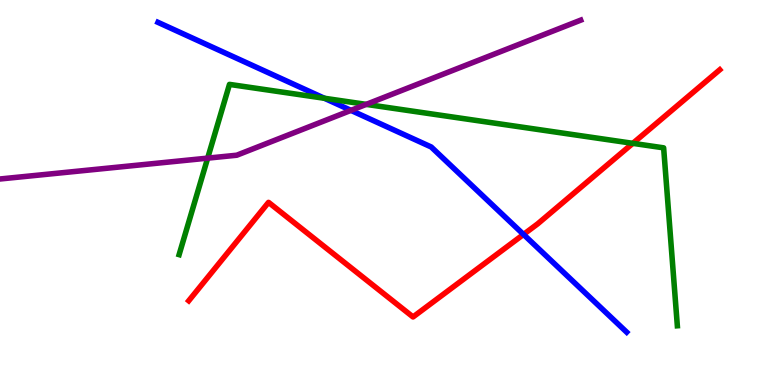[{'lines': ['blue', 'red'], 'intersections': [{'x': 6.75, 'y': 3.91}]}, {'lines': ['green', 'red'], 'intersections': [{'x': 8.17, 'y': 6.28}]}, {'lines': ['purple', 'red'], 'intersections': []}, {'lines': ['blue', 'green'], 'intersections': [{'x': 4.19, 'y': 7.45}]}, {'lines': ['blue', 'purple'], 'intersections': [{'x': 4.53, 'y': 7.13}]}, {'lines': ['green', 'purple'], 'intersections': [{'x': 2.68, 'y': 5.89}, {'x': 4.73, 'y': 7.29}]}]